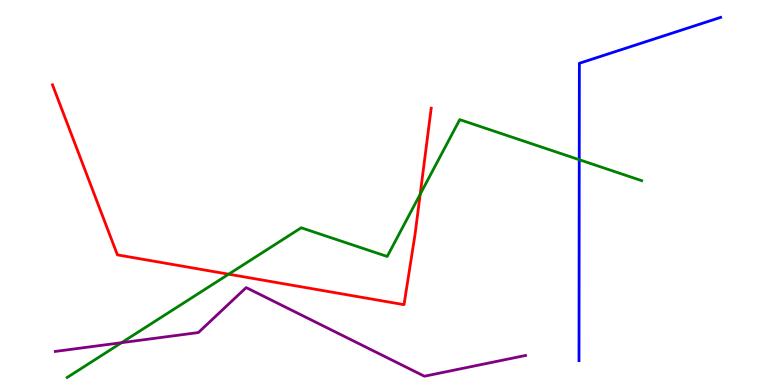[{'lines': ['blue', 'red'], 'intersections': []}, {'lines': ['green', 'red'], 'intersections': [{'x': 2.95, 'y': 2.88}, {'x': 5.42, 'y': 4.95}]}, {'lines': ['purple', 'red'], 'intersections': []}, {'lines': ['blue', 'green'], 'intersections': [{'x': 7.47, 'y': 5.85}]}, {'lines': ['blue', 'purple'], 'intersections': []}, {'lines': ['green', 'purple'], 'intersections': [{'x': 1.57, 'y': 1.1}]}]